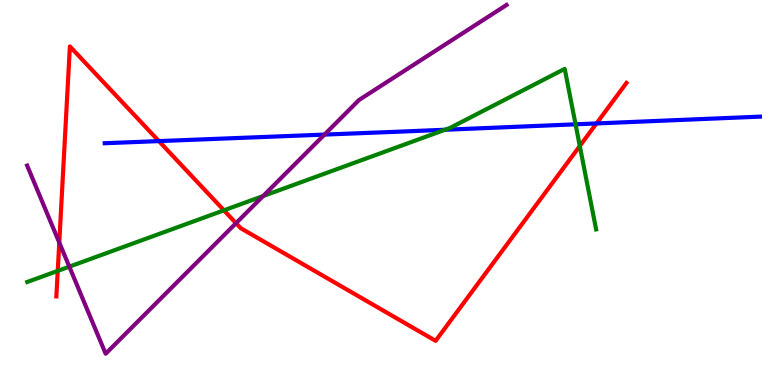[{'lines': ['blue', 'red'], 'intersections': [{'x': 2.05, 'y': 6.34}, {'x': 7.7, 'y': 6.79}]}, {'lines': ['green', 'red'], 'intersections': [{'x': 0.745, 'y': 2.96}, {'x': 2.89, 'y': 4.54}, {'x': 7.48, 'y': 6.21}]}, {'lines': ['purple', 'red'], 'intersections': [{'x': 0.765, 'y': 3.7}, {'x': 3.05, 'y': 4.2}]}, {'lines': ['blue', 'green'], 'intersections': [{'x': 5.74, 'y': 6.63}, {'x': 7.43, 'y': 6.77}]}, {'lines': ['blue', 'purple'], 'intersections': [{'x': 4.19, 'y': 6.5}]}, {'lines': ['green', 'purple'], 'intersections': [{'x': 0.894, 'y': 3.07}, {'x': 3.39, 'y': 4.91}]}]